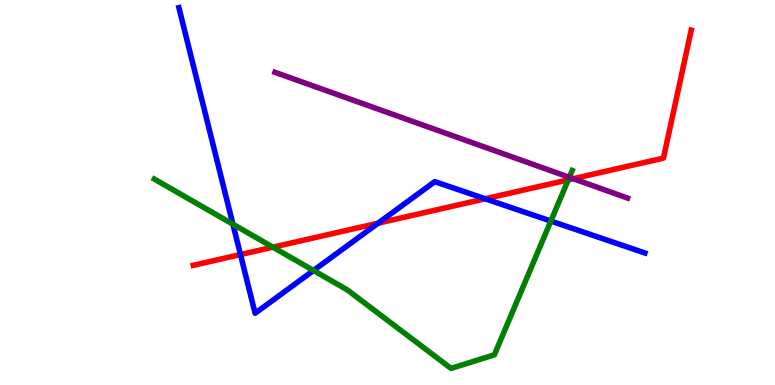[{'lines': ['blue', 'red'], 'intersections': [{'x': 3.1, 'y': 3.39}, {'x': 4.88, 'y': 4.2}, {'x': 6.26, 'y': 4.84}]}, {'lines': ['green', 'red'], 'intersections': [{'x': 3.52, 'y': 3.58}, {'x': 7.33, 'y': 5.33}]}, {'lines': ['purple', 'red'], 'intersections': [{'x': 7.4, 'y': 5.36}]}, {'lines': ['blue', 'green'], 'intersections': [{'x': 3.01, 'y': 4.18}, {'x': 4.05, 'y': 2.97}, {'x': 7.11, 'y': 4.26}]}, {'lines': ['blue', 'purple'], 'intersections': []}, {'lines': ['green', 'purple'], 'intersections': [{'x': 7.35, 'y': 5.39}]}]